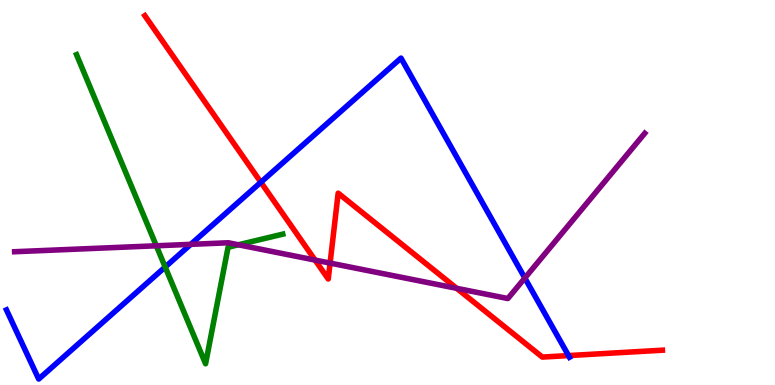[{'lines': ['blue', 'red'], 'intersections': [{'x': 3.37, 'y': 5.27}, {'x': 7.34, 'y': 0.764}]}, {'lines': ['green', 'red'], 'intersections': []}, {'lines': ['purple', 'red'], 'intersections': [{'x': 4.07, 'y': 3.24}, {'x': 4.26, 'y': 3.17}, {'x': 5.89, 'y': 2.51}]}, {'lines': ['blue', 'green'], 'intersections': [{'x': 2.13, 'y': 3.06}]}, {'lines': ['blue', 'purple'], 'intersections': [{'x': 2.46, 'y': 3.65}, {'x': 6.77, 'y': 2.78}]}, {'lines': ['green', 'purple'], 'intersections': [{'x': 2.02, 'y': 3.62}, {'x': 3.08, 'y': 3.64}]}]